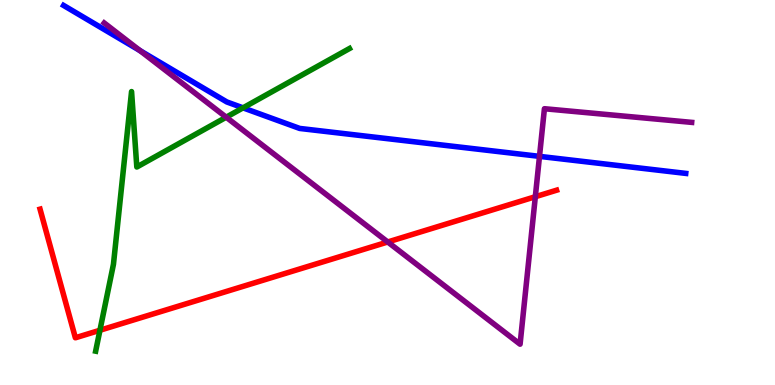[{'lines': ['blue', 'red'], 'intersections': []}, {'lines': ['green', 'red'], 'intersections': [{'x': 1.29, 'y': 1.42}]}, {'lines': ['purple', 'red'], 'intersections': [{'x': 5.0, 'y': 3.71}, {'x': 6.91, 'y': 4.89}]}, {'lines': ['blue', 'green'], 'intersections': [{'x': 3.14, 'y': 7.2}]}, {'lines': ['blue', 'purple'], 'intersections': [{'x': 1.81, 'y': 8.69}, {'x': 6.96, 'y': 5.94}]}, {'lines': ['green', 'purple'], 'intersections': [{'x': 2.92, 'y': 6.96}]}]